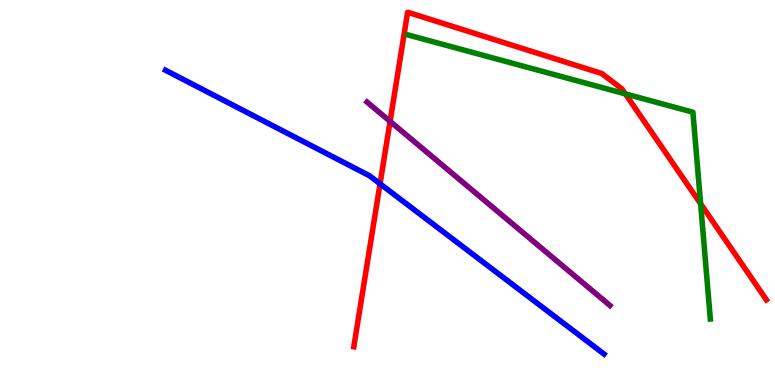[{'lines': ['blue', 'red'], 'intersections': [{'x': 4.9, 'y': 5.23}]}, {'lines': ['green', 'red'], 'intersections': [{'x': 8.07, 'y': 7.56}, {'x': 9.04, 'y': 4.71}]}, {'lines': ['purple', 'red'], 'intersections': [{'x': 5.03, 'y': 6.85}]}, {'lines': ['blue', 'green'], 'intersections': []}, {'lines': ['blue', 'purple'], 'intersections': []}, {'lines': ['green', 'purple'], 'intersections': []}]